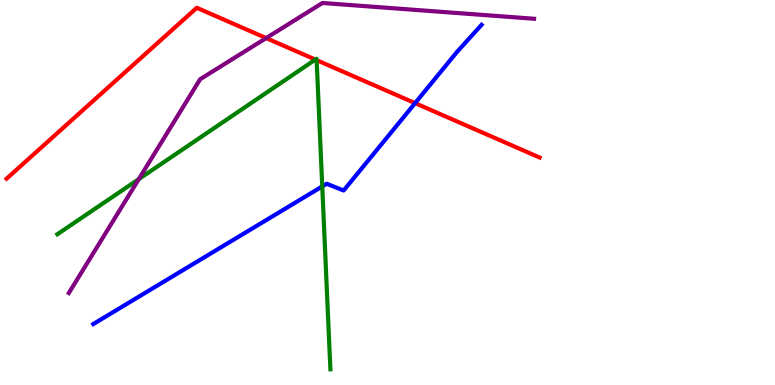[{'lines': ['blue', 'red'], 'intersections': [{'x': 5.36, 'y': 7.32}]}, {'lines': ['green', 'red'], 'intersections': [{'x': 4.07, 'y': 8.45}, {'x': 4.09, 'y': 8.44}]}, {'lines': ['purple', 'red'], 'intersections': [{'x': 3.43, 'y': 9.01}]}, {'lines': ['blue', 'green'], 'intersections': [{'x': 4.16, 'y': 5.16}]}, {'lines': ['blue', 'purple'], 'intersections': []}, {'lines': ['green', 'purple'], 'intersections': [{'x': 1.79, 'y': 5.35}]}]